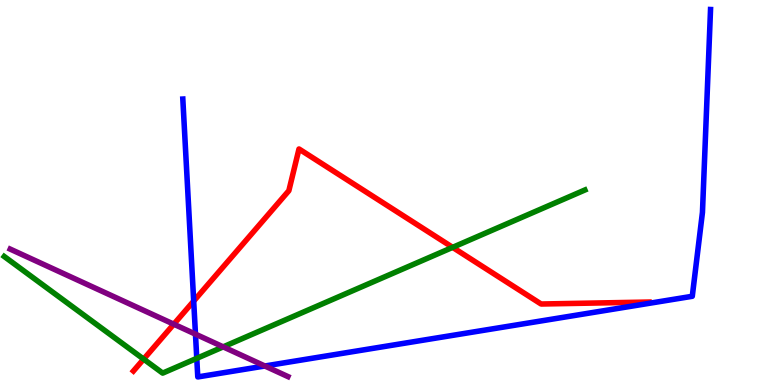[{'lines': ['blue', 'red'], 'intersections': [{'x': 2.5, 'y': 2.18}]}, {'lines': ['green', 'red'], 'intersections': [{'x': 1.85, 'y': 0.672}, {'x': 5.84, 'y': 3.58}]}, {'lines': ['purple', 'red'], 'intersections': [{'x': 2.24, 'y': 1.58}]}, {'lines': ['blue', 'green'], 'intersections': [{'x': 2.54, 'y': 0.693}]}, {'lines': ['blue', 'purple'], 'intersections': [{'x': 2.52, 'y': 1.32}, {'x': 3.42, 'y': 0.494}]}, {'lines': ['green', 'purple'], 'intersections': [{'x': 2.88, 'y': 0.99}]}]